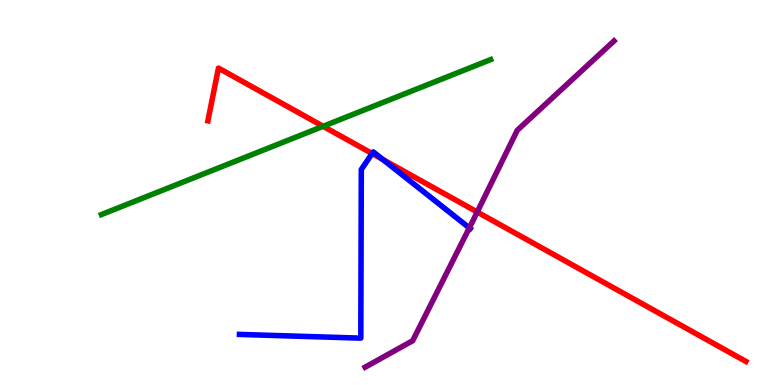[{'lines': ['blue', 'red'], 'intersections': [{'x': 4.8, 'y': 6.01}, {'x': 4.94, 'y': 5.86}]}, {'lines': ['green', 'red'], 'intersections': [{'x': 4.17, 'y': 6.72}]}, {'lines': ['purple', 'red'], 'intersections': [{'x': 6.16, 'y': 4.49}]}, {'lines': ['blue', 'green'], 'intersections': []}, {'lines': ['blue', 'purple'], 'intersections': [{'x': 6.06, 'y': 4.08}]}, {'lines': ['green', 'purple'], 'intersections': []}]